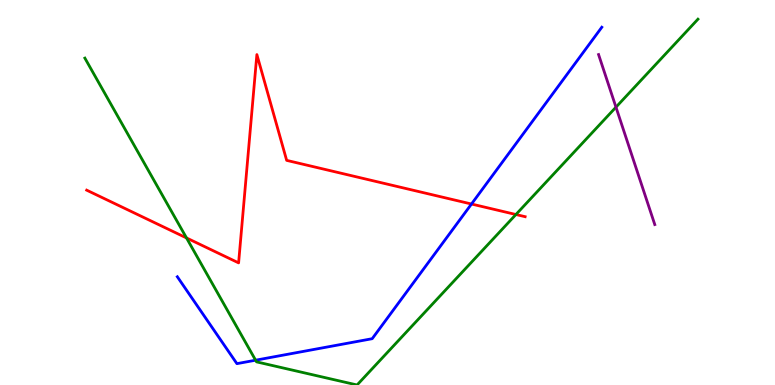[{'lines': ['blue', 'red'], 'intersections': [{'x': 6.08, 'y': 4.7}]}, {'lines': ['green', 'red'], 'intersections': [{'x': 2.41, 'y': 3.82}, {'x': 6.66, 'y': 4.43}]}, {'lines': ['purple', 'red'], 'intersections': []}, {'lines': ['blue', 'green'], 'intersections': [{'x': 3.3, 'y': 0.644}]}, {'lines': ['blue', 'purple'], 'intersections': []}, {'lines': ['green', 'purple'], 'intersections': [{'x': 7.95, 'y': 7.22}]}]